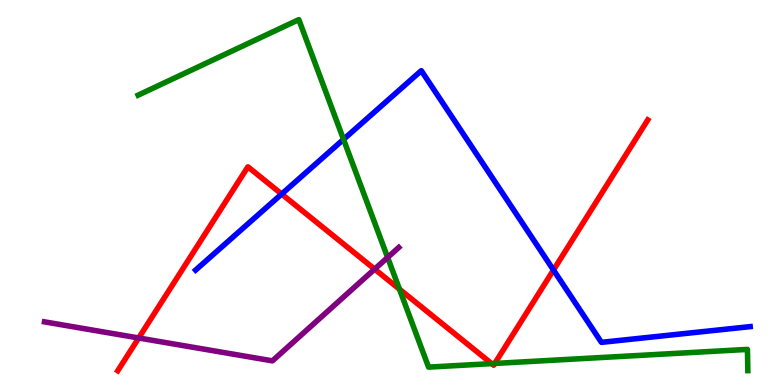[{'lines': ['blue', 'red'], 'intersections': [{'x': 3.63, 'y': 4.96}, {'x': 7.14, 'y': 2.99}]}, {'lines': ['green', 'red'], 'intersections': [{'x': 5.15, 'y': 2.49}, {'x': 6.34, 'y': 0.555}, {'x': 6.38, 'y': 0.56}]}, {'lines': ['purple', 'red'], 'intersections': [{'x': 1.79, 'y': 1.22}, {'x': 4.83, 'y': 3.01}]}, {'lines': ['blue', 'green'], 'intersections': [{'x': 4.43, 'y': 6.38}]}, {'lines': ['blue', 'purple'], 'intersections': []}, {'lines': ['green', 'purple'], 'intersections': [{'x': 5.0, 'y': 3.31}]}]